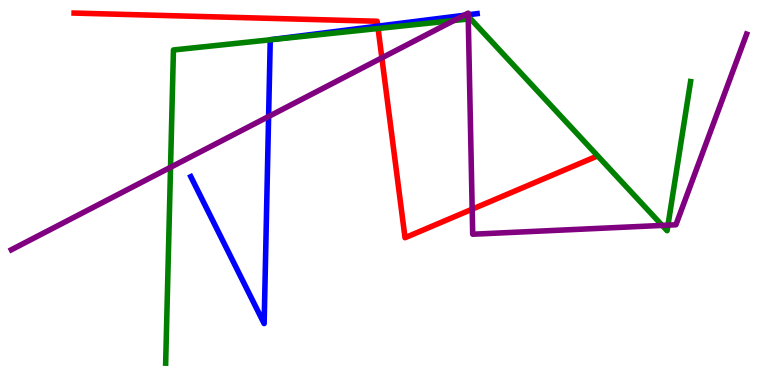[{'lines': ['blue', 'red'], 'intersections': [{'x': 4.87, 'y': 9.32}]}, {'lines': ['green', 'red'], 'intersections': [{'x': 4.88, 'y': 9.26}]}, {'lines': ['purple', 'red'], 'intersections': [{'x': 4.93, 'y': 8.5}, {'x': 6.09, 'y': 4.57}]}, {'lines': ['blue', 'green'], 'intersections': [{'x': 3.49, 'y': 8.97}]}, {'lines': ['blue', 'purple'], 'intersections': [{'x': 3.47, 'y': 6.97}, {'x': 5.99, 'y': 9.6}, {'x': 6.04, 'y': 9.62}]}, {'lines': ['green', 'purple'], 'intersections': [{'x': 2.2, 'y': 5.65}, {'x': 5.86, 'y': 9.47}, {'x': 6.04, 'y': 9.51}, {'x': 8.54, 'y': 4.15}, {'x': 8.62, 'y': 4.15}]}]